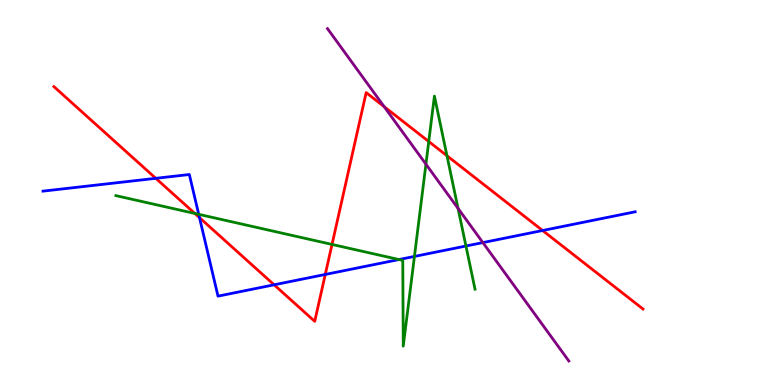[{'lines': ['blue', 'red'], 'intersections': [{'x': 2.01, 'y': 5.37}, {'x': 2.57, 'y': 4.35}, {'x': 3.54, 'y': 2.6}, {'x': 4.2, 'y': 2.87}, {'x': 7.0, 'y': 4.01}]}, {'lines': ['green', 'red'], 'intersections': [{'x': 2.51, 'y': 4.46}, {'x': 4.28, 'y': 3.65}, {'x': 5.53, 'y': 6.32}, {'x': 5.77, 'y': 5.95}]}, {'lines': ['purple', 'red'], 'intersections': [{'x': 4.96, 'y': 7.23}]}, {'lines': ['blue', 'green'], 'intersections': [{'x': 2.56, 'y': 4.43}, {'x': 5.15, 'y': 3.26}, {'x': 5.35, 'y': 3.34}, {'x': 6.01, 'y': 3.61}]}, {'lines': ['blue', 'purple'], 'intersections': [{'x': 6.23, 'y': 3.7}]}, {'lines': ['green', 'purple'], 'intersections': [{'x': 5.5, 'y': 5.74}, {'x': 5.91, 'y': 4.59}]}]